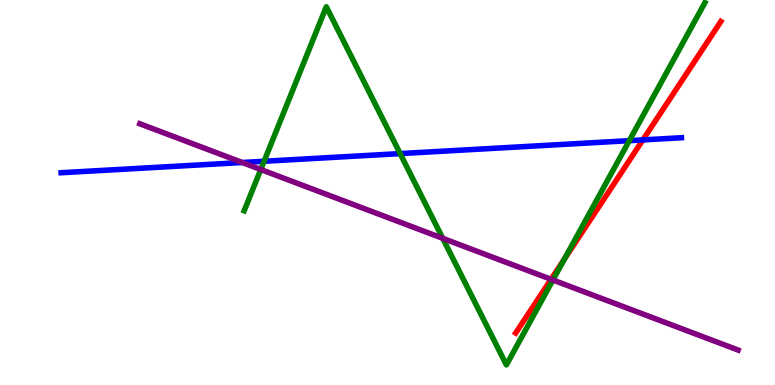[{'lines': ['blue', 'red'], 'intersections': [{'x': 8.3, 'y': 6.37}]}, {'lines': ['green', 'red'], 'intersections': [{'x': 7.28, 'y': 3.27}]}, {'lines': ['purple', 'red'], 'intersections': [{'x': 7.11, 'y': 2.75}]}, {'lines': ['blue', 'green'], 'intersections': [{'x': 3.41, 'y': 5.81}, {'x': 5.16, 'y': 6.01}, {'x': 8.12, 'y': 6.35}]}, {'lines': ['blue', 'purple'], 'intersections': [{'x': 3.13, 'y': 5.78}]}, {'lines': ['green', 'purple'], 'intersections': [{'x': 3.36, 'y': 5.6}, {'x': 5.71, 'y': 3.81}, {'x': 7.13, 'y': 2.73}]}]